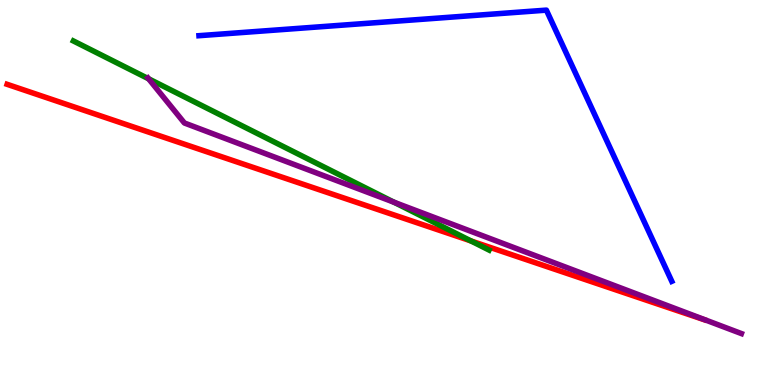[{'lines': ['blue', 'red'], 'intersections': []}, {'lines': ['green', 'red'], 'intersections': [{'x': 6.08, 'y': 3.74}]}, {'lines': ['purple', 'red'], 'intersections': []}, {'lines': ['blue', 'green'], 'intersections': []}, {'lines': ['blue', 'purple'], 'intersections': []}, {'lines': ['green', 'purple'], 'intersections': [{'x': 1.92, 'y': 7.95}, {'x': 5.08, 'y': 4.75}]}]